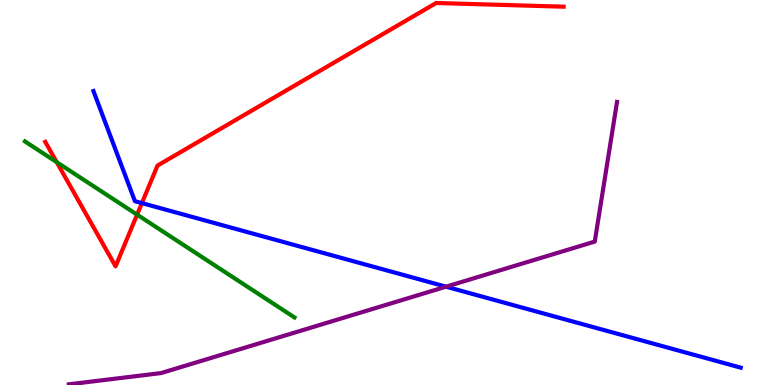[{'lines': ['blue', 'red'], 'intersections': [{'x': 1.83, 'y': 4.72}]}, {'lines': ['green', 'red'], 'intersections': [{'x': 0.732, 'y': 5.79}, {'x': 1.77, 'y': 4.42}]}, {'lines': ['purple', 'red'], 'intersections': []}, {'lines': ['blue', 'green'], 'intersections': []}, {'lines': ['blue', 'purple'], 'intersections': [{'x': 5.76, 'y': 2.55}]}, {'lines': ['green', 'purple'], 'intersections': []}]